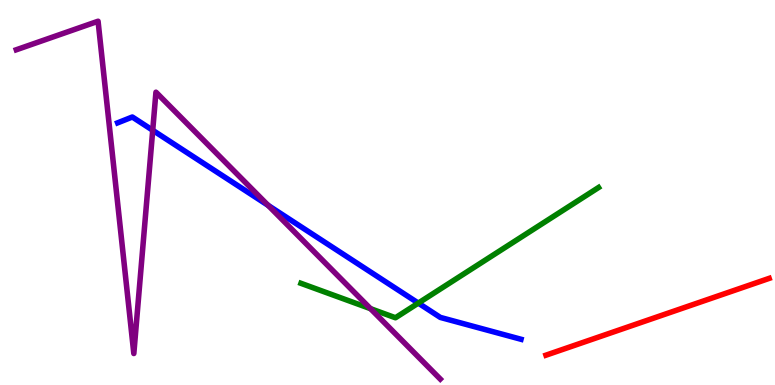[{'lines': ['blue', 'red'], 'intersections': []}, {'lines': ['green', 'red'], 'intersections': []}, {'lines': ['purple', 'red'], 'intersections': []}, {'lines': ['blue', 'green'], 'intersections': [{'x': 5.4, 'y': 2.13}]}, {'lines': ['blue', 'purple'], 'intersections': [{'x': 1.97, 'y': 6.62}, {'x': 3.46, 'y': 4.67}]}, {'lines': ['green', 'purple'], 'intersections': [{'x': 4.78, 'y': 1.98}]}]